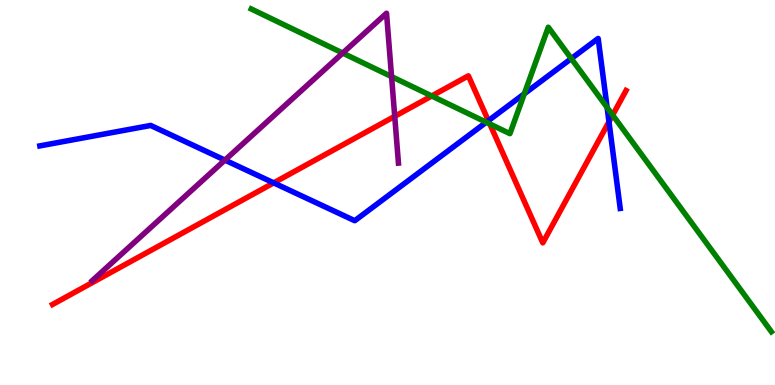[{'lines': ['blue', 'red'], 'intersections': [{'x': 3.53, 'y': 5.25}, {'x': 6.3, 'y': 6.87}, {'x': 7.86, 'y': 6.84}]}, {'lines': ['green', 'red'], 'intersections': [{'x': 5.57, 'y': 7.51}, {'x': 6.32, 'y': 6.78}, {'x': 7.91, 'y': 7.01}]}, {'lines': ['purple', 'red'], 'intersections': [{'x': 5.09, 'y': 6.98}]}, {'lines': ['blue', 'green'], 'intersections': [{'x': 6.27, 'y': 6.82}, {'x': 6.77, 'y': 7.56}, {'x': 7.37, 'y': 8.48}, {'x': 7.83, 'y': 7.21}]}, {'lines': ['blue', 'purple'], 'intersections': [{'x': 2.9, 'y': 5.84}]}, {'lines': ['green', 'purple'], 'intersections': [{'x': 4.42, 'y': 8.62}, {'x': 5.05, 'y': 8.01}]}]